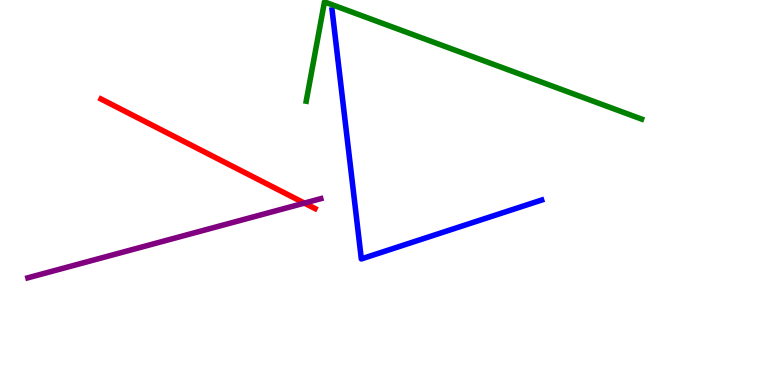[{'lines': ['blue', 'red'], 'intersections': []}, {'lines': ['green', 'red'], 'intersections': []}, {'lines': ['purple', 'red'], 'intersections': [{'x': 3.93, 'y': 4.72}]}, {'lines': ['blue', 'green'], 'intersections': []}, {'lines': ['blue', 'purple'], 'intersections': []}, {'lines': ['green', 'purple'], 'intersections': []}]